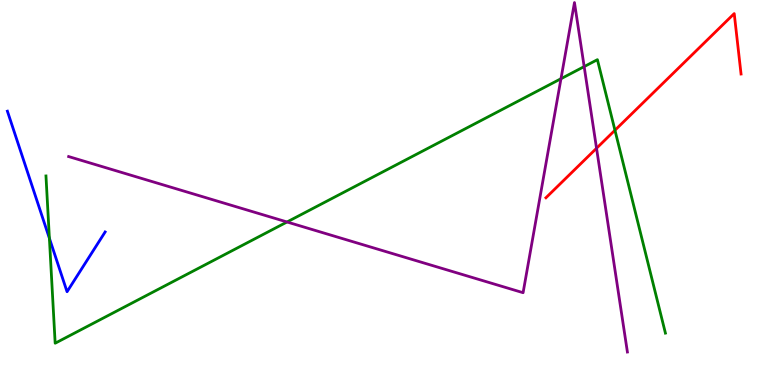[{'lines': ['blue', 'red'], 'intersections': []}, {'lines': ['green', 'red'], 'intersections': [{'x': 7.93, 'y': 6.62}]}, {'lines': ['purple', 'red'], 'intersections': [{'x': 7.7, 'y': 6.15}]}, {'lines': ['blue', 'green'], 'intersections': [{'x': 0.637, 'y': 3.81}]}, {'lines': ['blue', 'purple'], 'intersections': []}, {'lines': ['green', 'purple'], 'intersections': [{'x': 3.7, 'y': 4.23}, {'x': 7.24, 'y': 7.96}, {'x': 7.54, 'y': 8.27}]}]